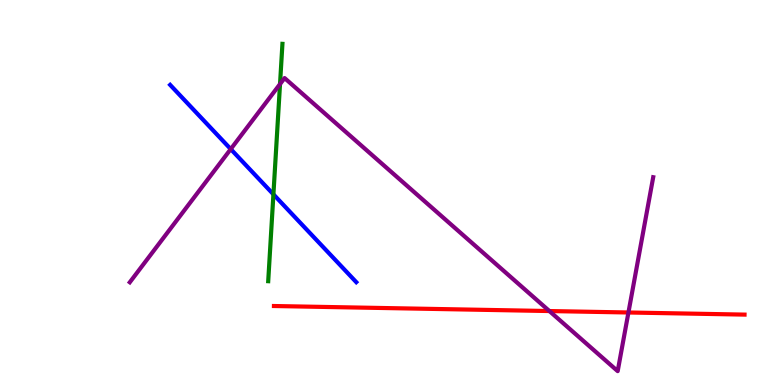[{'lines': ['blue', 'red'], 'intersections': []}, {'lines': ['green', 'red'], 'intersections': []}, {'lines': ['purple', 'red'], 'intersections': [{'x': 7.09, 'y': 1.92}, {'x': 8.11, 'y': 1.88}]}, {'lines': ['blue', 'green'], 'intersections': [{'x': 3.53, 'y': 4.95}]}, {'lines': ['blue', 'purple'], 'intersections': [{'x': 2.98, 'y': 6.13}]}, {'lines': ['green', 'purple'], 'intersections': [{'x': 3.61, 'y': 7.82}]}]